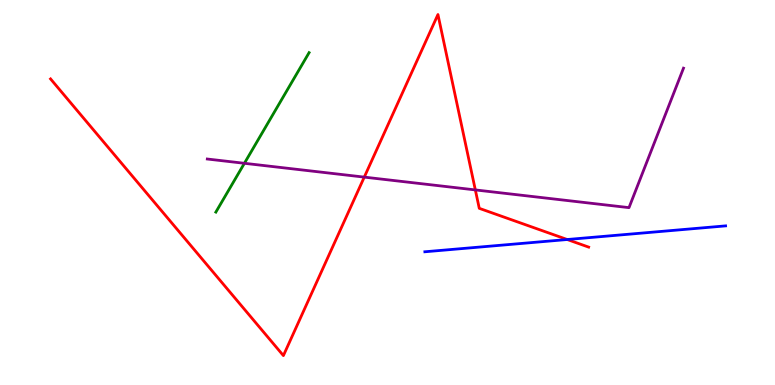[{'lines': ['blue', 'red'], 'intersections': [{'x': 7.32, 'y': 3.78}]}, {'lines': ['green', 'red'], 'intersections': []}, {'lines': ['purple', 'red'], 'intersections': [{'x': 4.7, 'y': 5.4}, {'x': 6.13, 'y': 5.07}]}, {'lines': ['blue', 'green'], 'intersections': []}, {'lines': ['blue', 'purple'], 'intersections': []}, {'lines': ['green', 'purple'], 'intersections': [{'x': 3.15, 'y': 5.76}]}]